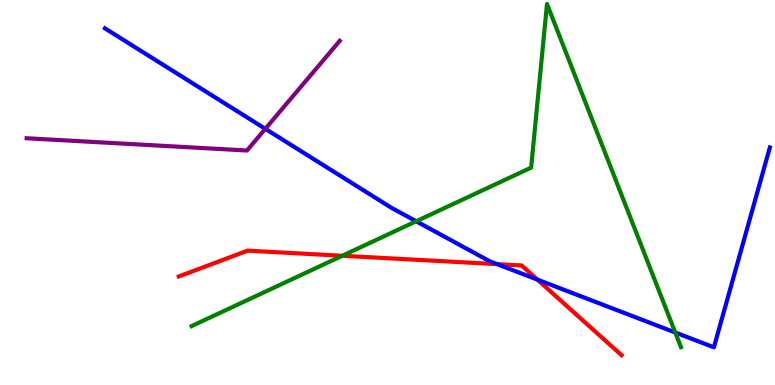[{'lines': ['blue', 'red'], 'intersections': [{'x': 6.41, 'y': 3.14}, {'x': 6.93, 'y': 2.74}]}, {'lines': ['green', 'red'], 'intersections': [{'x': 4.42, 'y': 3.36}]}, {'lines': ['purple', 'red'], 'intersections': []}, {'lines': ['blue', 'green'], 'intersections': [{'x': 5.37, 'y': 4.25}, {'x': 8.71, 'y': 1.36}]}, {'lines': ['blue', 'purple'], 'intersections': [{'x': 3.42, 'y': 6.65}]}, {'lines': ['green', 'purple'], 'intersections': []}]